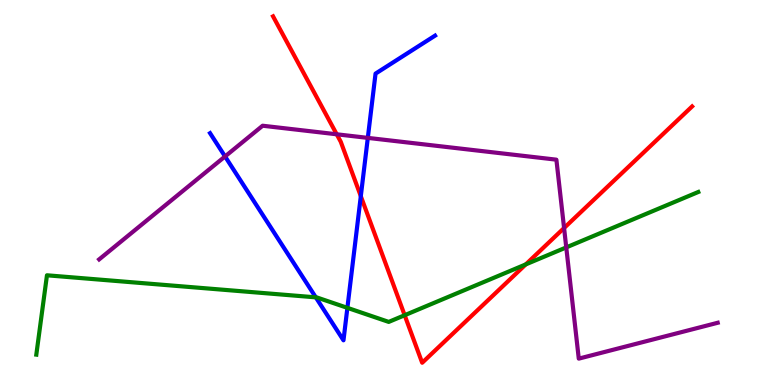[{'lines': ['blue', 'red'], 'intersections': [{'x': 4.66, 'y': 4.9}]}, {'lines': ['green', 'red'], 'intersections': [{'x': 5.22, 'y': 1.81}, {'x': 6.78, 'y': 3.13}]}, {'lines': ['purple', 'red'], 'intersections': [{'x': 4.34, 'y': 6.51}, {'x': 7.28, 'y': 4.08}]}, {'lines': ['blue', 'green'], 'intersections': [{'x': 4.07, 'y': 2.28}, {'x': 4.48, 'y': 2.0}]}, {'lines': ['blue', 'purple'], 'intersections': [{'x': 2.9, 'y': 5.94}, {'x': 4.75, 'y': 6.42}]}, {'lines': ['green', 'purple'], 'intersections': [{'x': 7.31, 'y': 3.57}]}]